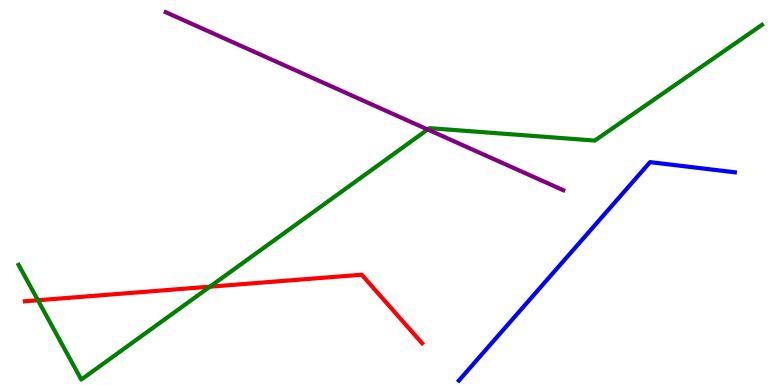[{'lines': ['blue', 'red'], 'intersections': []}, {'lines': ['green', 'red'], 'intersections': [{'x': 0.49, 'y': 2.2}, {'x': 2.71, 'y': 2.55}]}, {'lines': ['purple', 'red'], 'intersections': []}, {'lines': ['blue', 'green'], 'intersections': []}, {'lines': ['blue', 'purple'], 'intersections': []}, {'lines': ['green', 'purple'], 'intersections': [{'x': 5.52, 'y': 6.64}]}]